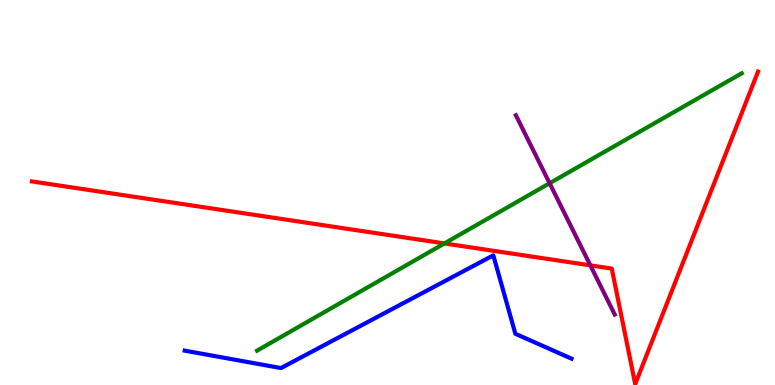[{'lines': ['blue', 'red'], 'intersections': []}, {'lines': ['green', 'red'], 'intersections': [{'x': 5.73, 'y': 3.68}]}, {'lines': ['purple', 'red'], 'intersections': [{'x': 7.62, 'y': 3.11}]}, {'lines': ['blue', 'green'], 'intersections': []}, {'lines': ['blue', 'purple'], 'intersections': []}, {'lines': ['green', 'purple'], 'intersections': [{'x': 7.09, 'y': 5.24}]}]